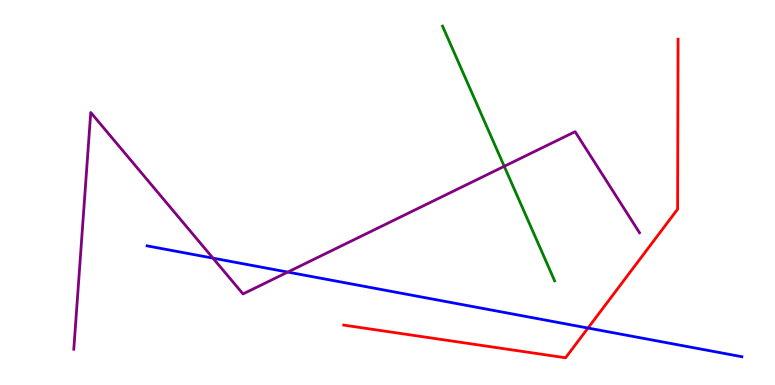[{'lines': ['blue', 'red'], 'intersections': [{'x': 7.59, 'y': 1.48}]}, {'lines': ['green', 'red'], 'intersections': []}, {'lines': ['purple', 'red'], 'intersections': []}, {'lines': ['blue', 'green'], 'intersections': []}, {'lines': ['blue', 'purple'], 'intersections': [{'x': 2.75, 'y': 3.3}, {'x': 3.71, 'y': 2.93}]}, {'lines': ['green', 'purple'], 'intersections': [{'x': 6.51, 'y': 5.68}]}]